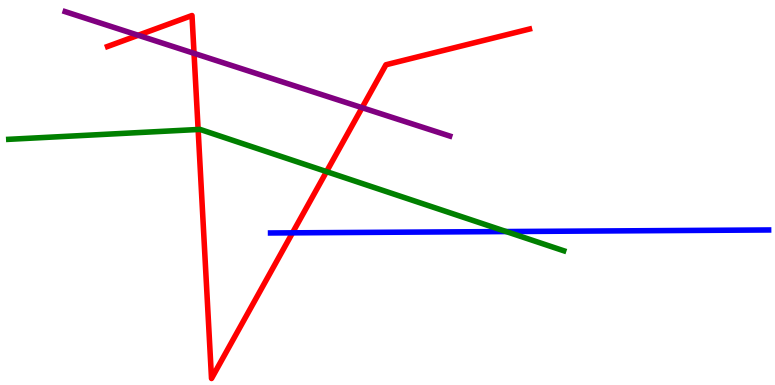[{'lines': ['blue', 'red'], 'intersections': [{'x': 3.77, 'y': 3.95}]}, {'lines': ['green', 'red'], 'intersections': [{'x': 2.56, 'y': 6.64}, {'x': 4.21, 'y': 5.54}]}, {'lines': ['purple', 'red'], 'intersections': [{'x': 1.78, 'y': 9.08}, {'x': 2.5, 'y': 8.61}, {'x': 4.67, 'y': 7.2}]}, {'lines': ['blue', 'green'], 'intersections': [{'x': 6.53, 'y': 3.99}]}, {'lines': ['blue', 'purple'], 'intersections': []}, {'lines': ['green', 'purple'], 'intersections': []}]